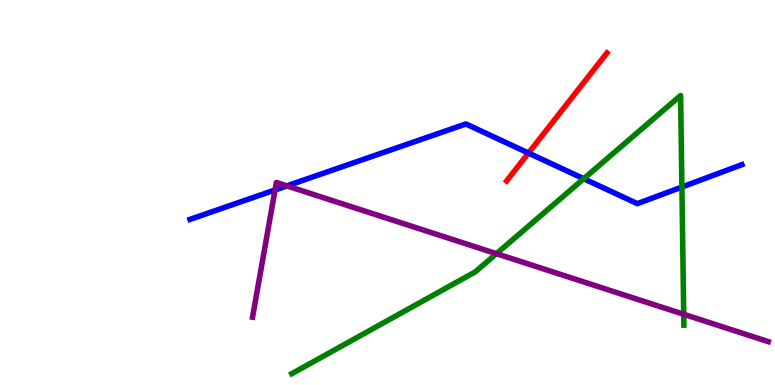[{'lines': ['blue', 'red'], 'intersections': [{'x': 6.82, 'y': 6.02}]}, {'lines': ['green', 'red'], 'intersections': []}, {'lines': ['purple', 'red'], 'intersections': []}, {'lines': ['blue', 'green'], 'intersections': [{'x': 7.53, 'y': 5.36}, {'x': 8.8, 'y': 5.14}]}, {'lines': ['blue', 'purple'], 'intersections': [{'x': 3.55, 'y': 5.07}, {'x': 3.7, 'y': 5.17}]}, {'lines': ['green', 'purple'], 'intersections': [{'x': 6.41, 'y': 3.41}, {'x': 8.82, 'y': 1.84}]}]